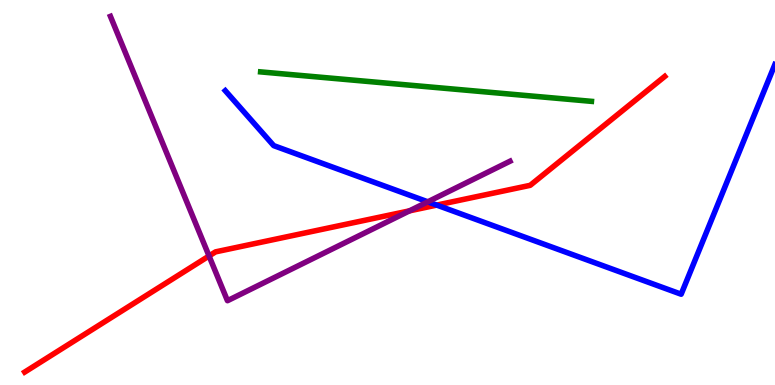[{'lines': ['blue', 'red'], 'intersections': [{'x': 5.64, 'y': 4.67}]}, {'lines': ['green', 'red'], 'intersections': []}, {'lines': ['purple', 'red'], 'intersections': [{'x': 2.7, 'y': 3.35}, {'x': 5.28, 'y': 4.52}]}, {'lines': ['blue', 'green'], 'intersections': []}, {'lines': ['blue', 'purple'], 'intersections': [{'x': 5.52, 'y': 4.76}]}, {'lines': ['green', 'purple'], 'intersections': []}]